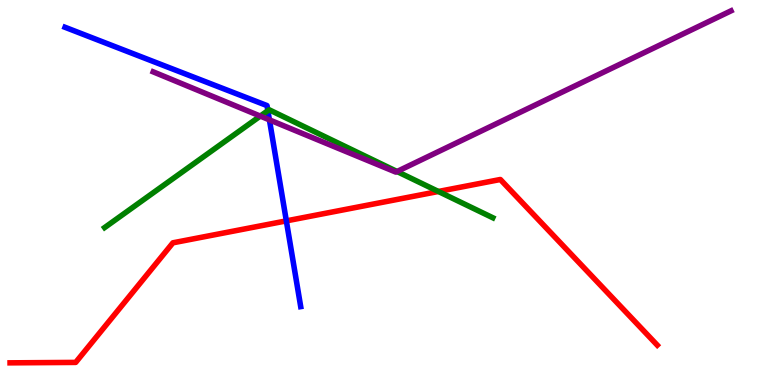[{'lines': ['blue', 'red'], 'intersections': [{'x': 3.69, 'y': 4.26}]}, {'lines': ['green', 'red'], 'intersections': [{'x': 5.66, 'y': 5.03}]}, {'lines': ['purple', 'red'], 'intersections': []}, {'lines': ['blue', 'green'], 'intersections': [{'x': 3.46, 'y': 7.13}]}, {'lines': ['blue', 'purple'], 'intersections': [{'x': 3.48, 'y': 6.89}]}, {'lines': ['green', 'purple'], 'intersections': [{'x': 3.36, 'y': 6.98}, {'x': 5.12, 'y': 5.55}]}]